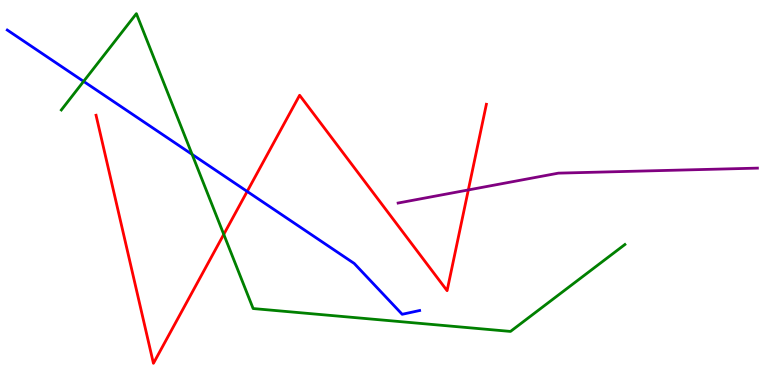[{'lines': ['blue', 'red'], 'intersections': [{'x': 3.19, 'y': 5.03}]}, {'lines': ['green', 'red'], 'intersections': [{'x': 2.89, 'y': 3.91}]}, {'lines': ['purple', 'red'], 'intersections': [{'x': 6.04, 'y': 5.07}]}, {'lines': ['blue', 'green'], 'intersections': [{'x': 1.08, 'y': 7.89}, {'x': 2.48, 'y': 5.99}]}, {'lines': ['blue', 'purple'], 'intersections': []}, {'lines': ['green', 'purple'], 'intersections': []}]